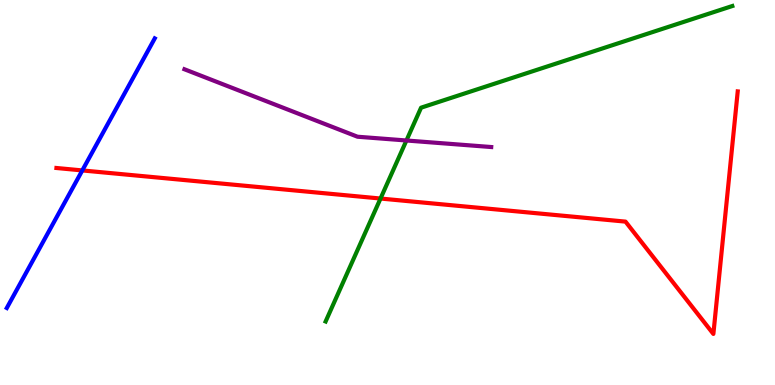[{'lines': ['blue', 'red'], 'intersections': [{'x': 1.06, 'y': 5.57}]}, {'lines': ['green', 'red'], 'intersections': [{'x': 4.91, 'y': 4.84}]}, {'lines': ['purple', 'red'], 'intersections': []}, {'lines': ['blue', 'green'], 'intersections': []}, {'lines': ['blue', 'purple'], 'intersections': []}, {'lines': ['green', 'purple'], 'intersections': [{'x': 5.24, 'y': 6.35}]}]